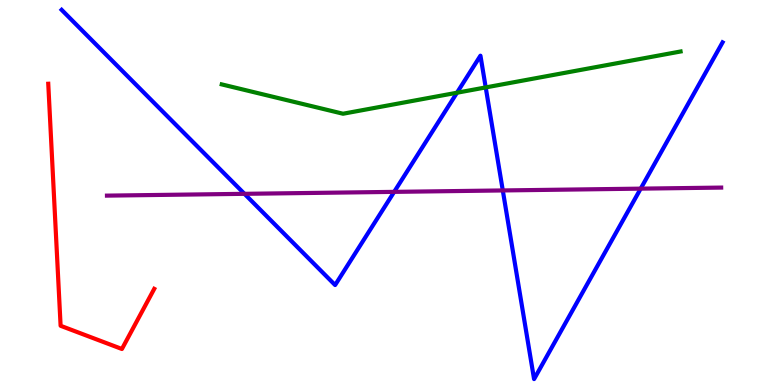[{'lines': ['blue', 'red'], 'intersections': []}, {'lines': ['green', 'red'], 'intersections': []}, {'lines': ['purple', 'red'], 'intersections': []}, {'lines': ['blue', 'green'], 'intersections': [{'x': 5.9, 'y': 7.59}, {'x': 6.27, 'y': 7.73}]}, {'lines': ['blue', 'purple'], 'intersections': [{'x': 3.15, 'y': 4.97}, {'x': 5.09, 'y': 5.02}, {'x': 6.49, 'y': 5.05}, {'x': 8.27, 'y': 5.1}]}, {'lines': ['green', 'purple'], 'intersections': []}]